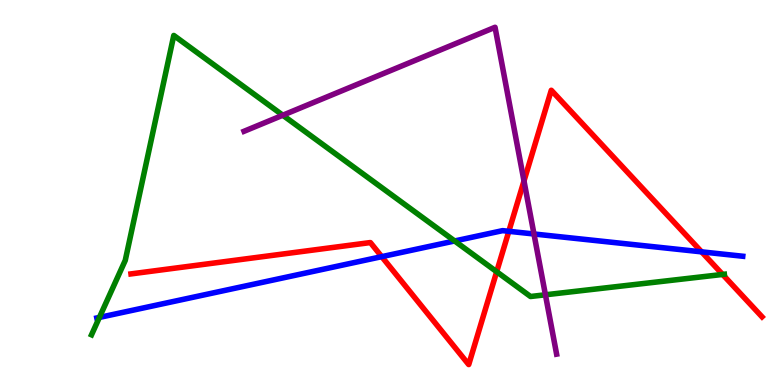[{'lines': ['blue', 'red'], 'intersections': [{'x': 4.93, 'y': 3.33}, {'x': 6.57, 'y': 3.99}, {'x': 9.05, 'y': 3.46}]}, {'lines': ['green', 'red'], 'intersections': [{'x': 6.41, 'y': 2.94}, {'x': 9.32, 'y': 2.87}]}, {'lines': ['purple', 'red'], 'intersections': [{'x': 6.76, 'y': 5.3}]}, {'lines': ['blue', 'green'], 'intersections': [{'x': 1.28, 'y': 1.76}, {'x': 5.87, 'y': 3.74}]}, {'lines': ['blue', 'purple'], 'intersections': [{'x': 6.89, 'y': 3.92}]}, {'lines': ['green', 'purple'], 'intersections': [{'x': 3.65, 'y': 7.01}, {'x': 7.04, 'y': 2.34}]}]